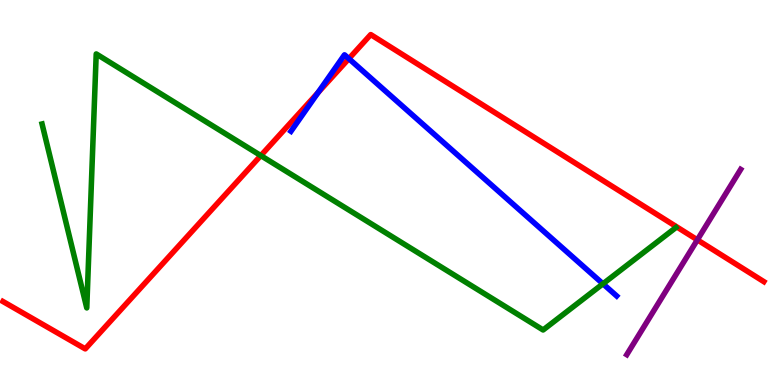[{'lines': ['blue', 'red'], 'intersections': [{'x': 4.1, 'y': 7.6}, {'x': 4.5, 'y': 8.48}]}, {'lines': ['green', 'red'], 'intersections': [{'x': 3.37, 'y': 5.96}]}, {'lines': ['purple', 'red'], 'intersections': [{'x': 9.0, 'y': 3.77}]}, {'lines': ['blue', 'green'], 'intersections': [{'x': 7.78, 'y': 2.63}]}, {'lines': ['blue', 'purple'], 'intersections': []}, {'lines': ['green', 'purple'], 'intersections': []}]